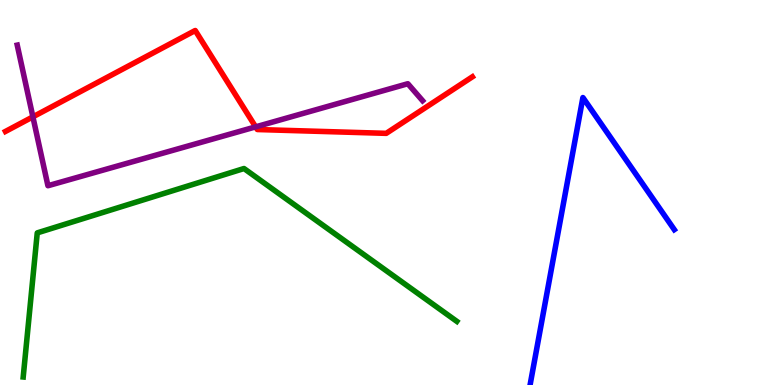[{'lines': ['blue', 'red'], 'intersections': []}, {'lines': ['green', 'red'], 'intersections': []}, {'lines': ['purple', 'red'], 'intersections': [{'x': 0.424, 'y': 6.97}, {'x': 3.3, 'y': 6.7}]}, {'lines': ['blue', 'green'], 'intersections': []}, {'lines': ['blue', 'purple'], 'intersections': []}, {'lines': ['green', 'purple'], 'intersections': []}]